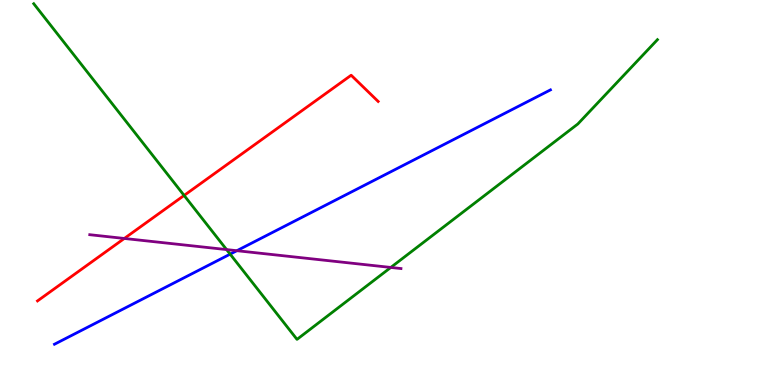[{'lines': ['blue', 'red'], 'intersections': []}, {'lines': ['green', 'red'], 'intersections': [{'x': 2.38, 'y': 4.92}]}, {'lines': ['purple', 'red'], 'intersections': [{'x': 1.6, 'y': 3.81}]}, {'lines': ['blue', 'green'], 'intersections': [{'x': 2.97, 'y': 3.4}]}, {'lines': ['blue', 'purple'], 'intersections': [{'x': 3.06, 'y': 3.49}]}, {'lines': ['green', 'purple'], 'intersections': [{'x': 2.92, 'y': 3.52}, {'x': 5.04, 'y': 3.05}]}]